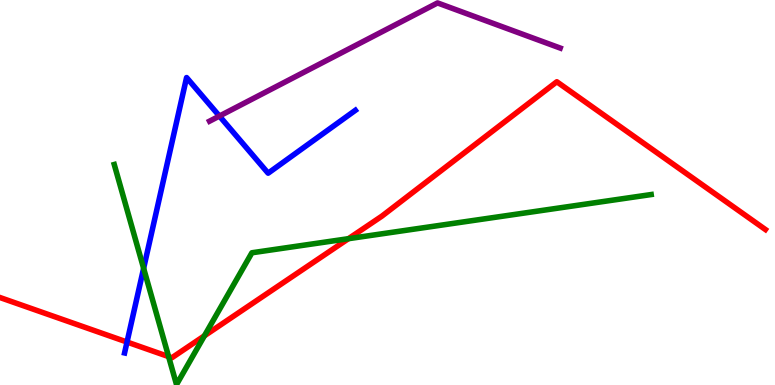[{'lines': ['blue', 'red'], 'intersections': [{'x': 1.64, 'y': 1.12}]}, {'lines': ['green', 'red'], 'intersections': [{'x': 2.18, 'y': 0.737}, {'x': 2.64, 'y': 1.28}, {'x': 4.5, 'y': 3.8}]}, {'lines': ['purple', 'red'], 'intersections': []}, {'lines': ['blue', 'green'], 'intersections': [{'x': 1.85, 'y': 3.03}]}, {'lines': ['blue', 'purple'], 'intersections': [{'x': 2.83, 'y': 6.99}]}, {'lines': ['green', 'purple'], 'intersections': []}]